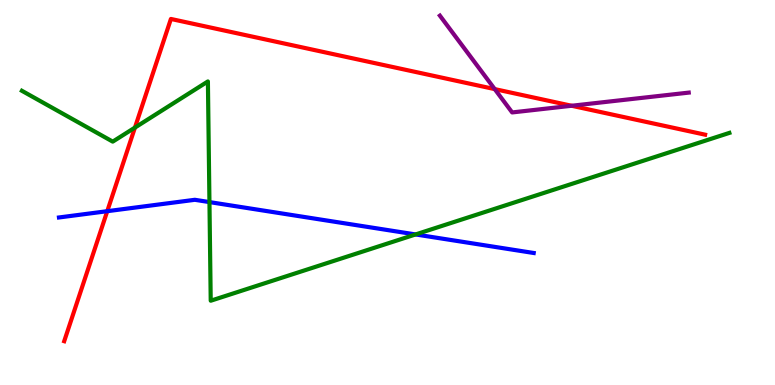[{'lines': ['blue', 'red'], 'intersections': [{'x': 1.38, 'y': 4.51}]}, {'lines': ['green', 'red'], 'intersections': [{'x': 1.74, 'y': 6.69}]}, {'lines': ['purple', 'red'], 'intersections': [{'x': 6.38, 'y': 7.69}, {'x': 7.38, 'y': 7.25}]}, {'lines': ['blue', 'green'], 'intersections': [{'x': 2.7, 'y': 4.75}, {'x': 5.36, 'y': 3.91}]}, {'lines': ['blue', 'purple'], 'intersections': []}, {'lines': ['green', 'purple'], 'intersections': []}]